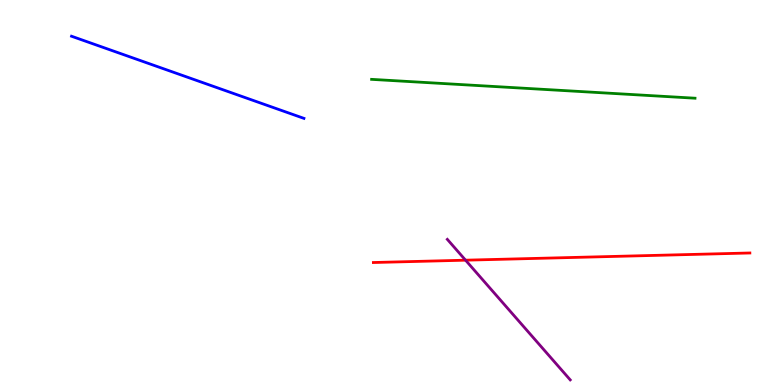[{'lines': ['blue', 'red'], 'intersections': []}, {'lines': ['green', 'red'], 'intersections': []}, {'lines': ['purple', 'red'], 'intersections': [{'x': 6.01, 'y': 3.24}]}, {'lines': ['blue', 'green'], 'intersections': []}, {'lines': ['blue', 'purple'], 'intersections': []}, {'lines': ['green', 'purple'], 'intersections': []}]